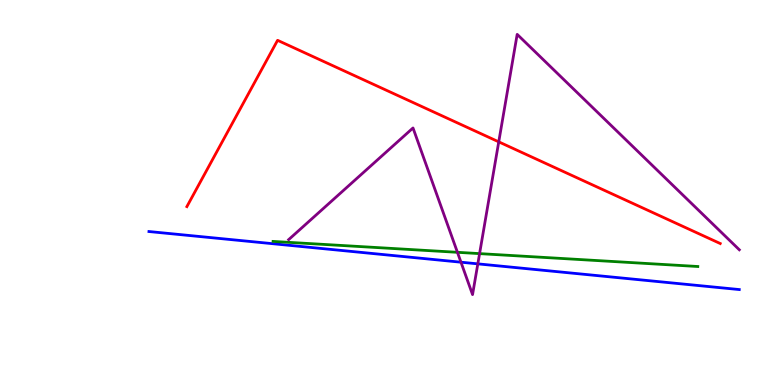[{'lines': ['blue', 'red'], 'intersections': []}, {'lines': ['green', 'red'], 'intersections': []}, {'lines': ['purple', 'red'], 'intersections': [{'x': 6.44, 'y': 6.32}]}, {'lines': ['blue', 'green'], 'intersections': []}, {'lines': ['blue', 'purple'], 'intersections': [{'x': 5.95, 'y': 3.19}, {'x': 6.17, 'y': 3.15}]}, {'lines': ['green', 'purple'], 'intersections': [{'x': 5.9, 'y': 3.45}, {'x': 6.19, 'y': 3.41}]}]